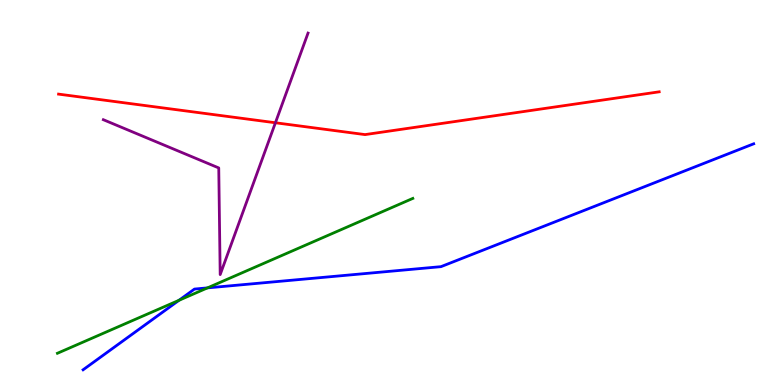[{'lines': ['blue', 'red'], 'intersections': []}, {'lines': ['green', 'red'], 'intersections': []}, {'lines': ['purple', 'red'], 'intersections': [{'x': 3.55, 'y': 6.81}]}, {'lines': ['blue', 'green'], 'intersections': [{'x': 2.31, 'y': 2.2}, {'x': 2.68, 'y': 2.52}]}, {'lines': ['blue', 'purple'], 'intersections': []}, {'lines': ['green', 'purple'], 'intersections': []}]